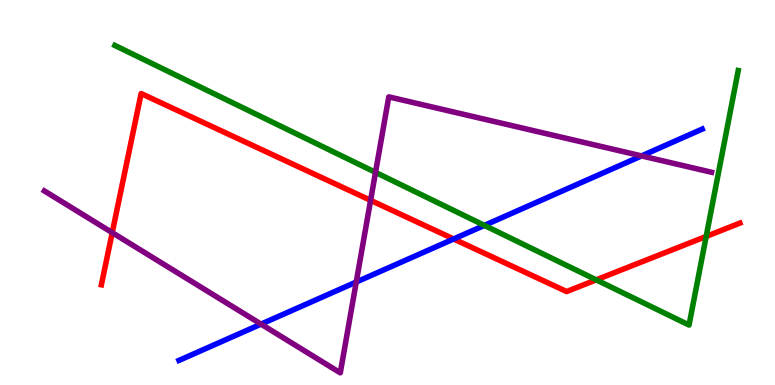[{'lines': ['blue', 'red'], 'intersections': [{'x': 5.85, 'y': 3.79}]}, {'lines': ['green', 'red'], 'intersections': [{'x': 7.69, 'y': 2.73}, {'x': 9.11, 'y': 3.86}]}, {'lines': ['purple', 'red'], 'intersections': [{'x': 1.45, 'y': 3.96}, {'x': 4.78, 'y': 4.8}]}, {'lines': ['blue', 'green'], 'intersections': [{'x': 6.25, 'y': 4.15}]}, {'lines': ['blue', 'purple'], 'intersections': [{'x': 3.37, 'y': 1.58}, {'x': 4.6, 'y': 2.67}, {'x': 8.28, 'y': 5.95}]}, {'lines': ['green', 'purple'], 'intersections': [{'x': 4.85, 'y': 5.52}]}]